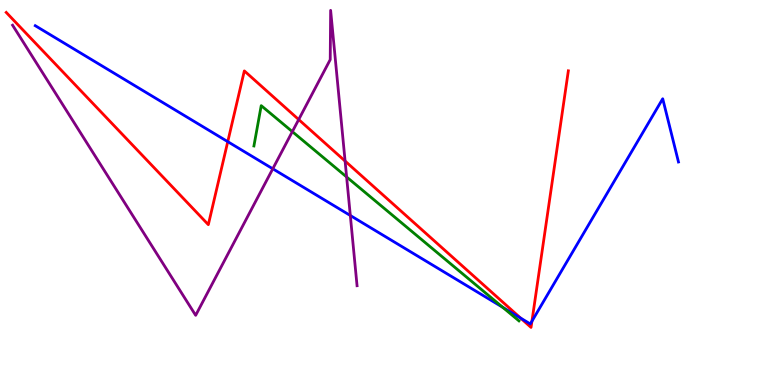[{'lines': ['blue', 'red'], 'intersections': [{'x': 2.94, 'y': 6.32}, {'x': 6.72, 'y': 1.74}, {'x': 6.86, 'y': 1.66}]}, {'lines': ['green', 'red'], 'intersections': []}, {'lines': ['purple', 'red'], 'intersections': [{'x': 3.85, 'y': 6.89}, {'x': 4.45, 'y': 5.82}]}, {'lines': ['blue', 'green'], 'intersections': [{'x': 6.49, 'y': 2.02}]}, {'lines': ['blue', 'purple'], 'intersections': [{'x': 3.52, 'y': 5.62}, {'x': 4.52, 'y': 4.4}]}, {'lines': ['green', 'purple'], 'intersections': [{'x': 3.77, 'y': 6.58}, {'x': 4.47, 'y': 5.4}]}]